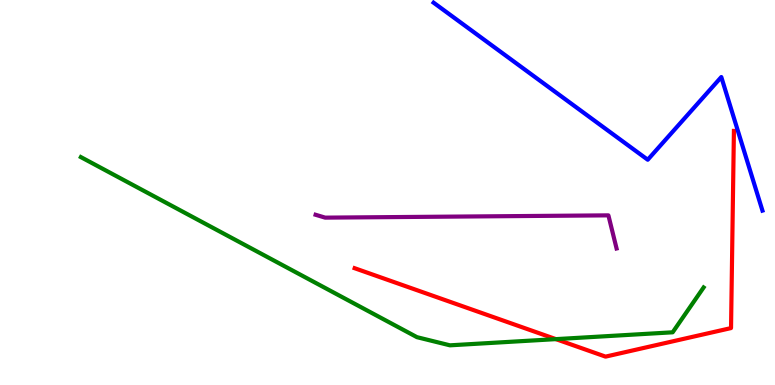[{'lines': ['blue', 'red'], 'intersections': []}, {'lines': ['green', 'red'], 'intersections': [{'x': 7.17, 'y': 1.19}]}, {'lines': ['purple', 'red'], 'intersections': []}, {'lines': ['blue', 'green'], 'intersections': []}, {'lines': ['blue', 'purple'], 'intersections': []}, {'lines': ['green', 'purple'], 'intersections': []}]